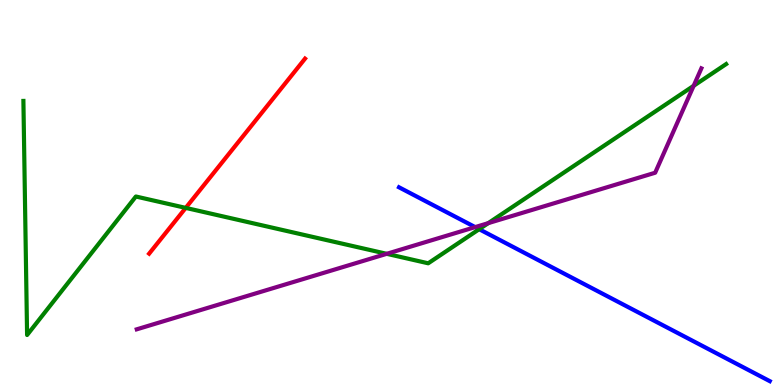[{'lines': ['blue', 'red'], 'intersections': []}, {'lines': ['green', 'red'], 'intersections': [{'x': 2.4, 'y': 4.6}]}, {'lines': ['purple', 'red'], 'intersections': []}, {'lines': ['blue', 'green'], 'intersections': [{'x': 6.18, 'y': 4.05}]}, {'lines': ['blue', 'purple'], 'intersections': [{'x': 6.13, 'y': 4.1}]}, {'lines': ['green', 'purple'], 'intersections': [{'x': 4.99, 'y': 3.41}, {'x': 6.3, 'y': 4.2}, {'x': 8.95, 'y': 7.77}]}]